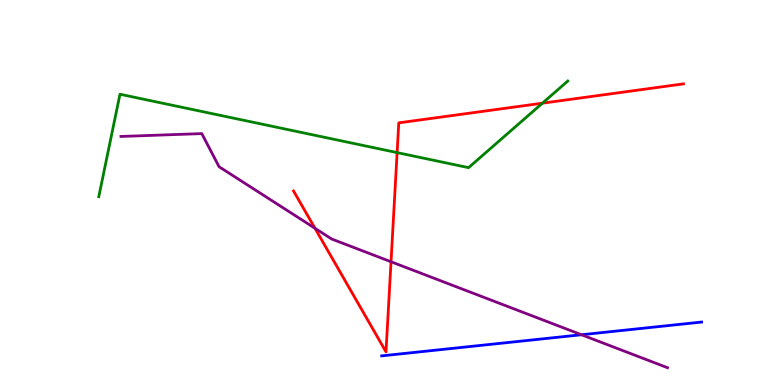[{'lines': ['blue', 'red'], 'intersections': []}, {'lines': ['green', 'red'], 'intersections': [{'x': 5.12, 'y': 6.04}, {'x': 7.0, 'y': 7.32}]}, {'lines': ['purple', 'red'], 'intersections': [{'x': 4.06, 'y': 4.07}, {'x': 5.05, 'y': 3.2}]}, {'lines': ['blue', 'green'], 'intersections': []}, {'lines': ['blue', 'purple'], 'intersections': [{'x': 7.5, 'y': 1.31}]}, {'lines': ['green', 'purple'], 'intersections': []}]